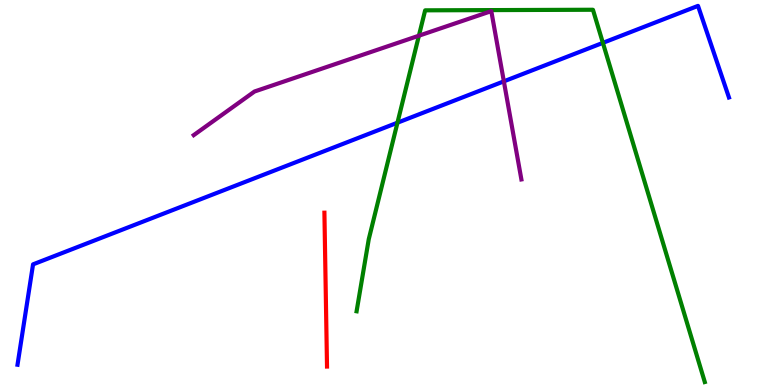[{'lines': ['blue', 'red'], 'intersections': []}, {'lines': ['green', 'red'], 'intersections': []}, {'lines': ['purple', 'red'], 'intersections': []}, {'lines': ['blue', 'green'], 'intersections': [{'x': 5.13, 'y': 6.81}, {'x': 7.78, 'y': 8.89}]}, {'lines': ['blue', 'purple'], 'intersections': [{'x': 6.5, 'y': 7.89}]}, {'lines': ['green', 'purple'], 'intersections': [{'x': 5.41, 'y': 9.07}]}]